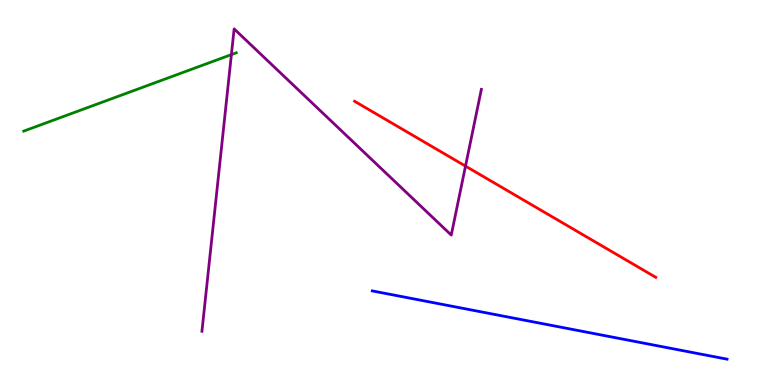[{'lines': ['blue', 'red'], 'intersections': []}, {'lines': ['green', 'red'], 'intersections': []}, {'lines': ['purple', 'red'], 'intersections': [{'x': 6.01, 'y': 5.69}]}, {'lines': ['blue', 'green'], 'intersections': []}, {'lines': ['blue', 'purple'], 'intersections': []}, {'lines': ['green', 'purple'], 'intersections': [{'x': 2.99, 'y': 8.58}]}]